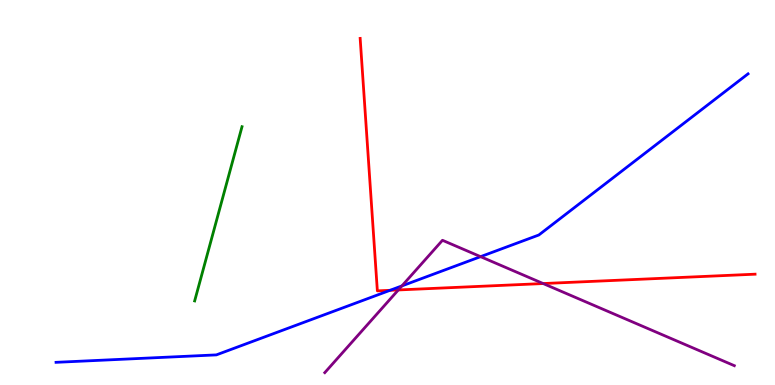[{'lines': ['blue', 'red'], 'intersections': [{'x': 5.03, 'y': 2.46}]}, {'lines': ['green', 'red'], 'intersections': []}, {'lines': ['purple', 'red'], 'intersections': [{'x': 5.14, 'y': 2.47}, {'x': 7.01, 'y': 2.64}]}, {'lines': ['blue', 'green'], 'intersections': []}, {'lines': ['blue', 'purple'], 'intersections': [{'x': 5.19, 'y': 2.57}, {'x': 6.2, 'y': 3.33}]}, {'lines': ['green', 'purple'], 'intersections': []}]